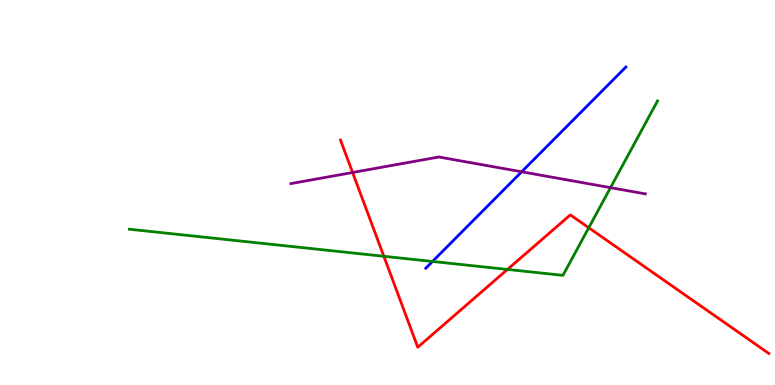[{'lines': ['blue', 'red'], 'intersections': []}, {'lines': ['green', 'red'], 'intersections': [{'x': 4.95, 'y': 3.34}, {'x': 6.55, 'y': 3.0}, {'x': 7.6, 'y': 4.08}]}, {'lines': ['purple', 'red'], 'intersections': [{'x': 4.55, 'y': 5.52}]}, {'lines': ['blue', 'green'], 'intersections': [{'x': 5.58, 'y': 3.21}]}, {'lines': ['blue', 'purple'], 'intersections': [{'x': 6.73, 'y': 5.54}]}, {'lines': ['green', 'purple'], 'intersections': [{'x': 7.88, 'y': 5.13}]}]